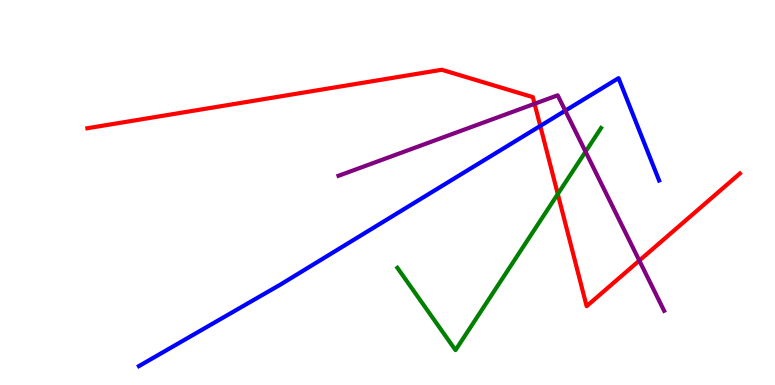[{'lines': ['blue', 'red'], 'intersections': [{'x': 6.97, 'y': 6.73}]}, {'lines': ['green', 'red'], 'intersections': [{'x': 7.2, 'y': 4.96}]}, {'lines': ['purple', 'red'], 'intersections': [{'x': 6.9, 'y': 7.3}, {'x': 8.25, 'y': 3.23}]}, {'lines': ['blue', 'green'], 'intersections': []}, {'lines': ['blue', 'purple'], 'intersections': [{'x': 7.29, 'y': 7.13}]}, {'lines': ['green', 'purple'], 'intersections': [{'x': 7.56, 'y': 6.06}]}]